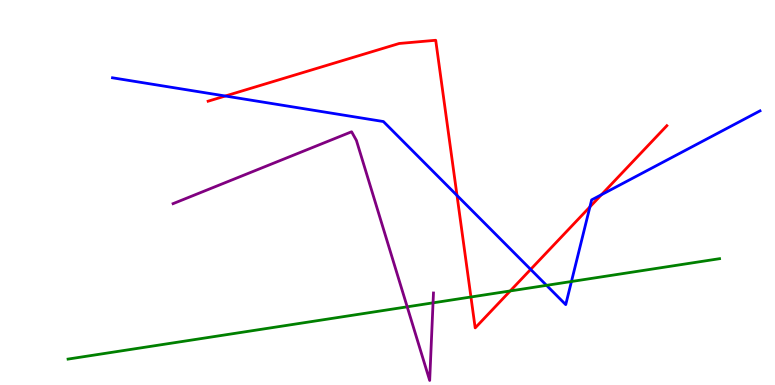[{'lines': ['blue', 'red'], 'intersections': [{'x': 2.91, 'y': 7.51}, {'x': 5.9, 'y': 4.92}, {'x': 6.85, 'y': 3.0}, {'x': 7.61, 'y': 4.63}, {'x': 7.76, 'y': 4.94}]}, {'lines': ['green', 'red'], 'intersections': [{'x': 6.08, 'y': 2.29}, {'x': 6.58, 'y': 2.44}]}, {'lines': ['purple', 'red'], 'intersections': []}, {'lines': ['blue', 'green'], 'intersections': [{'x': 7.05, 'y': 2.59}, {'x': 7.37, 'y': 2.69}]}, {'lines': ['blue', 'purple'], 'intersections': []}, {'lines': ['green', 'purple'], 'intersections': [{'x': 5.25, 'y': 2.03}, {'x': 5.59, 'y': 2.13}]}]